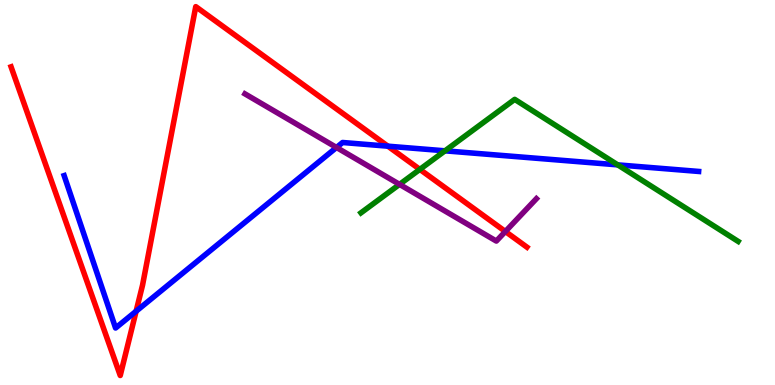[{'lines': ['blue', 'red'], 'intersections': [{'x': 1.76, 'y': 1.92}, {'x': 5.01, 'y': 6.2}]}, {'lines': ['green', 'red'], 'intersections': [{'x': 5.42, 'y': 5.6}]}, {'lines': ['purple', 'red'], 'intersections': [{'x': 6.52, 'y': 3.99}]}, {'lines': ['blue', 'green'], 'intersections': [{'x': 5.74, 'y': 6.08}, {'x': 7.97, 'y': 5.72}]}, {'lines': ['blue', 'purple'], 'intersections': [{'x': 4.34, 'y': 6.17}]}, {'lines': ['green', 'purple'], 'intersections': [{'x': 5.16, 'y': 5.21}]}]